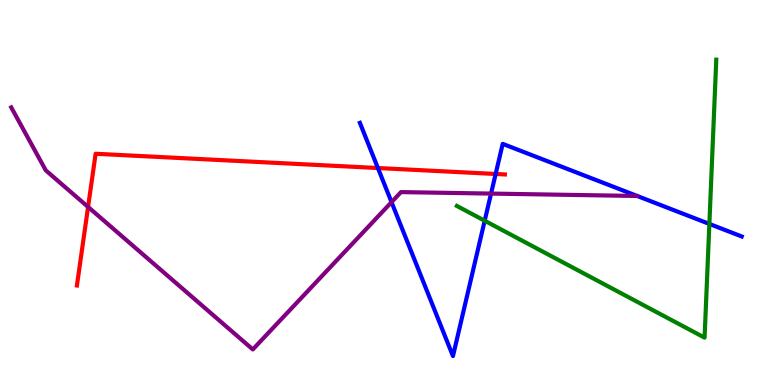[{'lines': ['blue', 'red'], 'intersections': [{'x': 4.88, 'y': 5.64}, {'x': 6.4, 'y': 5.48}]}, {'lines': ['green', 'red'], 'intersections': []}, {'lines': ['purple', 'red'], 'intersections': [{'x': 1.14, 'y': 4.62}]}, {'lines': ['blue', 'green'], 'intersections': [{'x': 6.25, 'y': 4.27}, {'x': 9.15, 'y': 4.18}]}, {'lines': ['blue', 'purple'], 'intersections': [{'x': 5.05, 'y': 4.75}, {'x': 6.34, 'y': 4.97}]}, {'lines': ['green', 'purple'], 'intersections': []}]